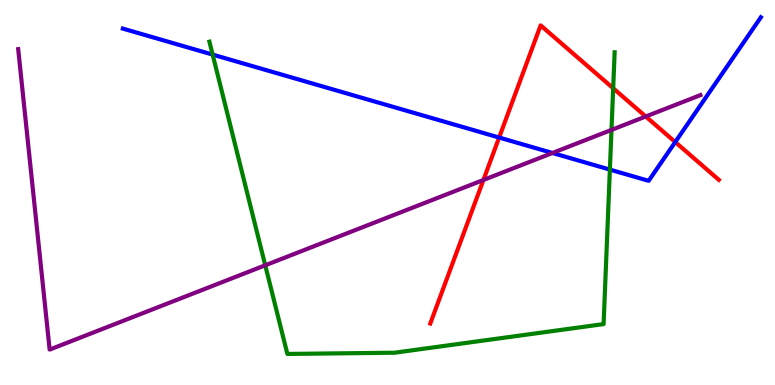[{'lines': ['blue', 'red'], 'intersections': [{'x': 6.44, 'y': 6.43}, {'x': 8.71, 'y': 6.31}]}, {'lines': ['green', 'red'], 'intersections': [{'x': 7.91, 'y': 7.71}]}, {'lines': ['purple', 'red'], 'intersections': [{'x': 6.24, 'y': 5.33}, {'x': 8.33, 'y': 6.97}]}, {'lines': ['blue', 'green'], 'intersections': [{'x': 2.74, 'y': 8.58}, {'x': 7.87, 'y': 5.59}]}, {'lines': ['blue', 'purple'], 'intersections': [{'x': 7.13, 'y': 6.03}]}, {'lines': ['green', 'purple'], 'intersections': [{'x': 3.42, 'y': 3.11}, {'x': 7.89, 'y': 6.63}]}]